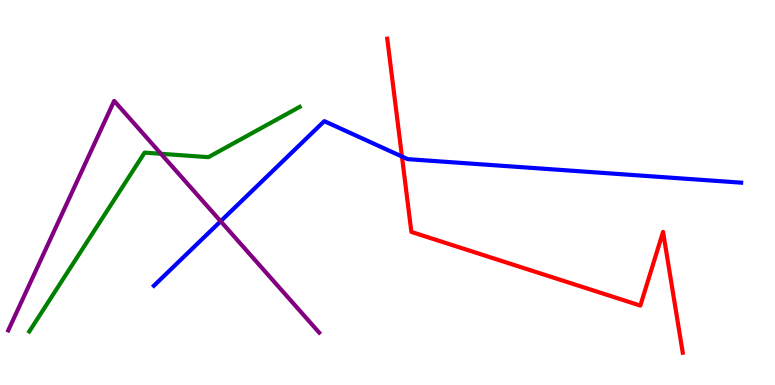[{'lines': ['blue', 'red'], 'intersections': [{'x': 5.19, 'y': 5.93}]}, {'lines': ['green', 'red'], 'intersections': []}, {'lines': ['purple', 'red'], 'intersections': []}, {'lines': ['blue', 'green'], 'intersections': []}, {'lines': ['blue', 'purple'], 'intersections': [{'x': 2.85, 'y': 4.25}]}, {'lines': ['green', 'purple'], 'intersections': [{'x': 2.08, 'y': 6.01}]}]